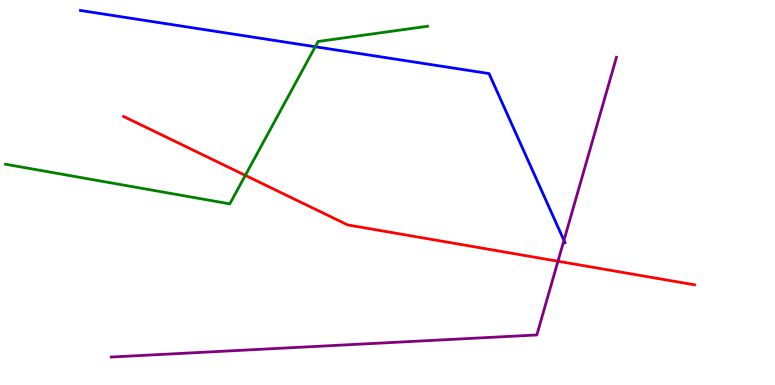[{'lines': ['blue', 'red'], 'intersections': []}, {'lines': ['green', 'red'], 'intersections': [{'x': 3.17, 'y': 5.45}]}, {'lines': ['purple', 'red'], 'intersections': [{'x': 7.2, 'y': 3.21}]}, {'lines': ['blue', 'green'], 'intersections': [{'x': 4.07, 'y': 8.79}]}, {'lines': ['blue', 'purple'], 'intersections': [{'x': 7.28, 'y': 3.76}]}, {'lines': ['green', 'purple'], 'intersections': []}]